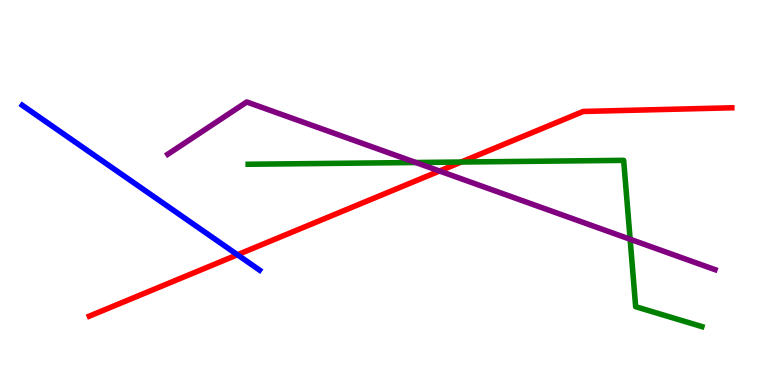[{'lines': ['blue', 'red'], 'intersections': [{'x': 3.06, 'y': 3.38}]}, {'lines': ['green', 'red'], 'intersections': [{'x': 5.95, 'y': 5.79}]}, {'lines': ['purple', 'red'], 'intersections': [{'x': 5.67, 'y': 5.56}]}, {'lines': ['blue', 'green'], 'intersections': []}, {'lines': ['blue', 'purple'], 'intersections': []}, {'lines': ['green', 'purple'], 'intersections': [{'x': 5.37, 'y': 5.78}, {'x': 8.13, 'y': 3.79}]}]